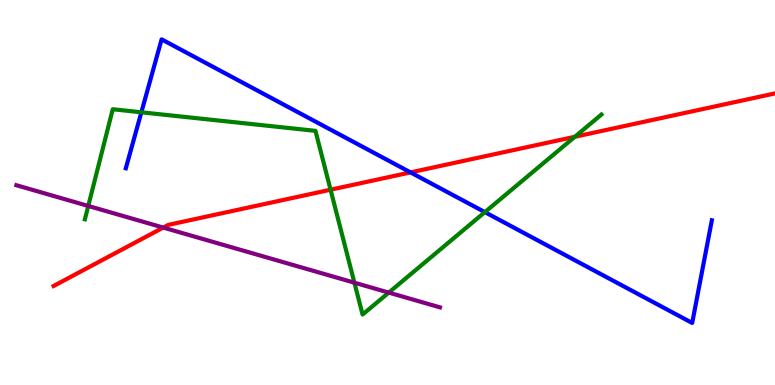[{'lines': ['blue', 'red'], 'intersections': [{'x': 5.3, 'y': 5.52}]}, {'lines': ['green', 'red'], 'intersections': [{'x': 4.27, 'y': 5.07}, {'x': 7.42, 'y': 6.45}]}, {'lines': ['purple', 'red'], 'intersections': [{'x': 2.11, 'y': 4.09}]}, {'lines': ['blue', 'green'], 'intersections': [{'x': 1.82, 'y': 7.08}, {'x': 6.26, 'y': 4.49}]}, {'lines': ['blue', 'purple'], 'intersections': []}, {'lines': ['green', 'purple'], 'intersections': [{'x': 1.14, 'y': 4.65}, {'x': 4.57, 'y': 2.66}, {'x': 5.02, 'y': 2.4}]}]